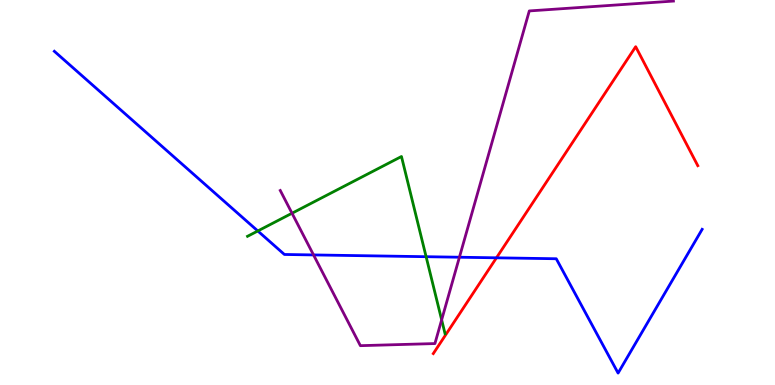[{'lines': ['blue', 'red'], 'intersections': [{'x': 6.41, 'y': 3.3}]}, {'lines': ['green', 'red'], 'intersections': []}, {'lines': ['purple', 'red'], 'intersections': []}, {'lines': ['blue', 'green'], 'intersections': [{'x': 3.33, 'y': 4.0}, {'x': 5.5, 'y': 3.33}]}, {'lines': ['blue', 'purple'], 'intersections': [{'x': 4.05, 'y': 3.38}, {'x': 5.93, 'y': 3.32}]}, {'lines': ['green', 'purple'], 'intersections': [{'x': 3.77, 'y': 4.46}, {'x': 5.7, 'y': 1.69}]}]